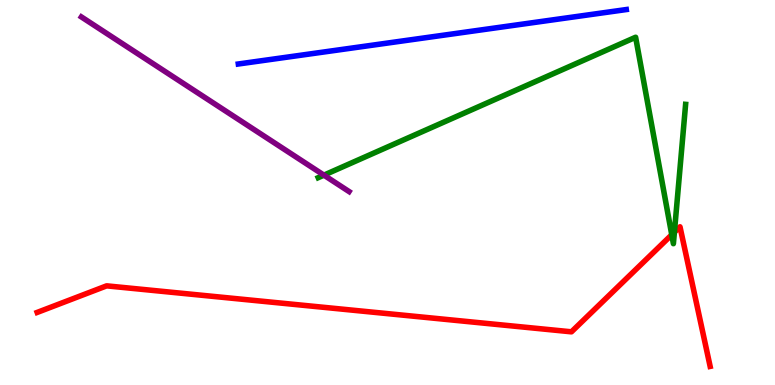[{'lines': ['blue', 'red'], 'intersections': []}, {'lines': ['green', 'red'], 'intersections': [{'x': 8.67, 'y': 3.9}, {'x': 8.7, 'y': 3.97}]}, {'lines': ['purple', 'red'], 'intersections': []}, {'lines': ['blue', 'green'], 'intersections': []}, {'lines': ['blue', 'purple'], 'intersections': []}, {'lines': ['green', 'purple'], 'intersections': [{'x': 4.18, 'y': 5.45}]}]